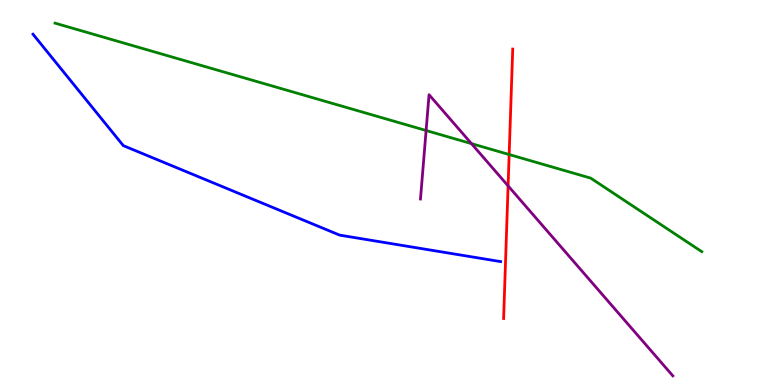[{'lines': ['blue', 'red'], 'intersections': []}, {'lines': ['green', 'red'], 'intersections': [{'x': 6.57, 'y': 5.99}]}, {'lines': ['purple', 'red'], 'intersections': [{'x': 6.56, 'y': 5.17}]}, {'lines': ['blue', 'green'], 'intersections': []}, {'lines': ['blue', 'purple'], 'intersections': []}, {'lines': ['green', 'purple'], 'intersections': [{'x': 5.5, 'y': 6.61}, {'x': 6.08, 'y': 6.27}]}]